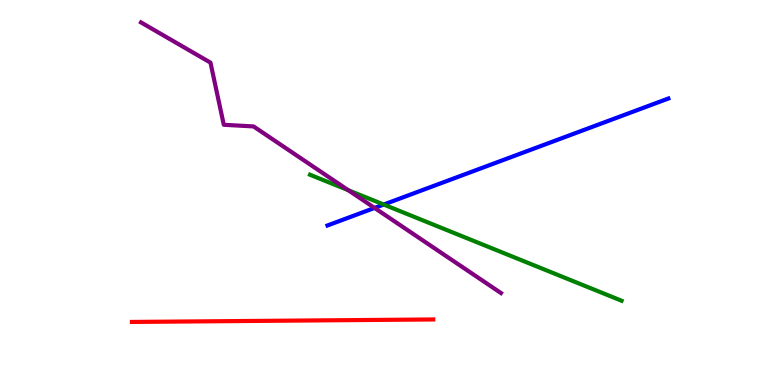[{'lines': ['blue', 'red'], 'intersections': []}, {'lines': ['green', 'red'], 'intersections': []}, {'lines': ['purple', 'red'], 'intersections': []}, {'lines': ['blue', 'green'], 'intersections': [{'x': 4.95, 'y': 4.69}]}, {'lines': ['blue', 'purple'], 'intersections': [{'x': 4.83, 'y': 4.6}]}, {'lines': ['green', 'purple'], 'intersections': [{'x': 4.49, 'y': 5.06}]}]